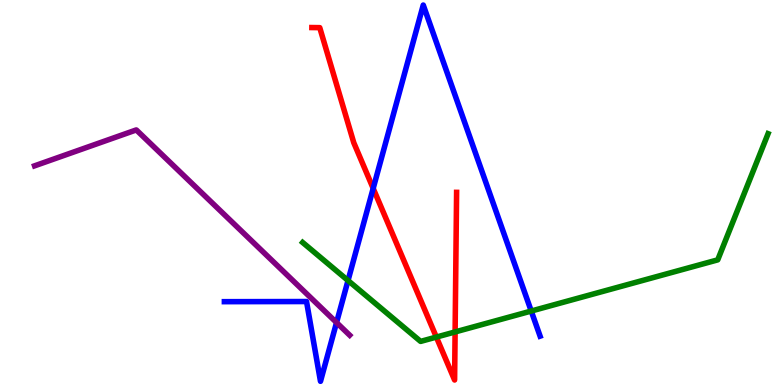[{'lines': ['blue', 'red'], 'intersections': [{'x': 4.82, 'y': 5.11}]}, {'lines': ['green', 'red'], 'intersections': [{'x': 5.63, 'y': 1.24}, {'x': 5.87, 'y': 1.38}]}, {'lines': ['purple', 'red'], 'intersections': []}, {'lines': ['blue', 'green'], 'intersections': [{'x': 4.49, 'y': 2.71}, {'x': 6.85, 'y': 1.92}]}, {'lines': ['blue', 'purple'], 'intersections': [{'x': 4.34, 'y': 1.62}]}, {'lines': ['green', 'purple'], 'intersections': []}]